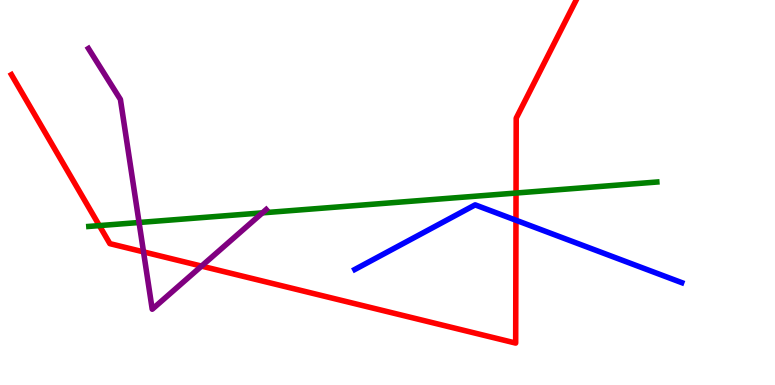[{'lines': ['blue', 'red'], 'intersections': [{'x': 6.66, 'y': 4.28}]}, {'lines': ['green', 'red'], 'intersections': [{'x': 1.28, 'y': 4.14}, {'x': 6.66, 'y': 4.99}]}, {'lines': ['purple', 'red'], 'intersections': [{'x': 1.85, 'y': 3.46}, {'x': 2.6, 'y': 3.09}]}, {'lines': ['blue', 'green'], 'intersections': []}, {'lines': ['blue', 'purple'], 'intersections': []}, {'lines': ['green', 'purple'], 'intersections': [{'x': 1.79, 'y': 4.22}, {'x': 3.39, 'y': 4.47}]}]